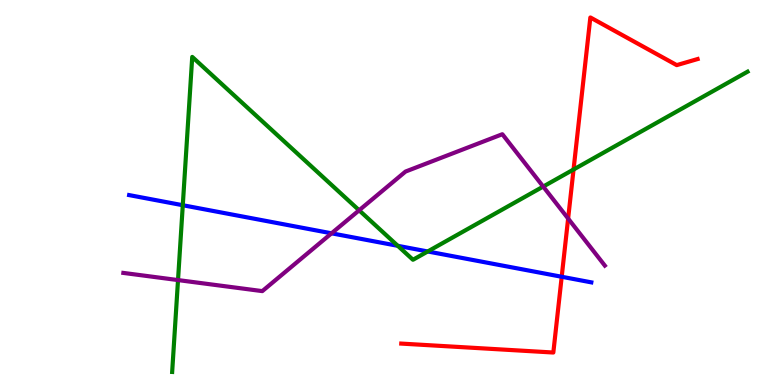[{'lines': ['blue', 'red'], 'intersections': [{'x': 7.25, 'y': 2.81}]}, {'lines': ['green', 'red'], 'intersections': [{'x': 7.4, 'y': 5.6}]}, {'lines': ['purple', 'red'], 'intersections': [{'x': 7.33, 'y': 4.32}]}, {'lines': ['blue', 'green'], 'intersections': [{'x': 2.36, 'y': 4.67}, {'x': 5.13, 'y': 3.62}, {'x': 5.52, 'y': 3.47}]}, {'lines': ['blue', 'purple'], 'intersections': [{'x': 4.28, 'y': 3.94}]}, {'lines': ['green', 'purple'], 'intersections': [{'x': 2.3, 'y': 2.73}, {'x': 4.63, 'y': 4.54}, {'x': 7.01, 'y': 5.15}]}]